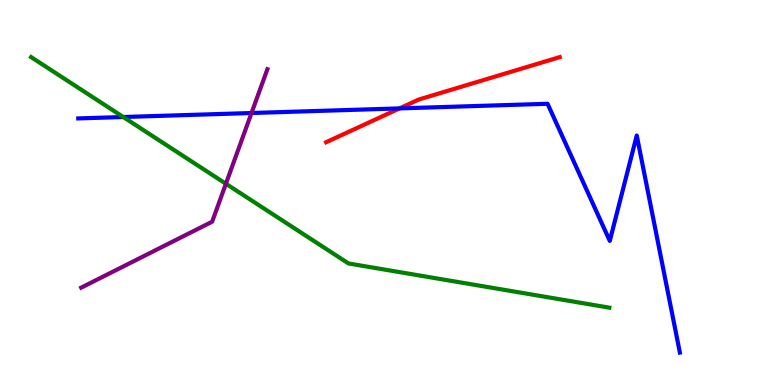[{'lines': ['blue', 'red'], 'intersections': [{'x': 5.16, 'y': 7.18}]}, {'lines': ['green', 'red'], 'intersections': []}, {'lines': ['purple', 'red'], 'intersections': []}, {'lines': ['blue', 'green'], 'intersections': [{'x': 1.59, 'y': 6.96}]}, {'lines': ['blue', 'purple'], 'intersections': [{'x': 3.25, 'y': 7.06}]}, {'lines': ['green', 'purple'], 'intersections': [{'x': 2.91, 'y': 5.23}]}]